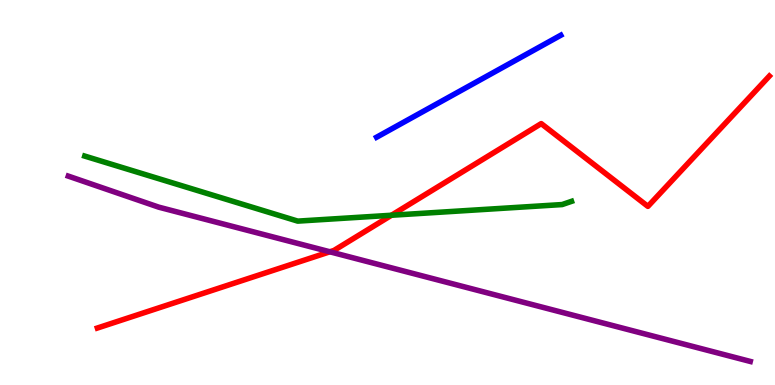[{'lines': ['blue', 'red'], 'intersections': []}, {'lines': ['green', 'red'], 'intersections': [{'x': 5.05, 'y': 4.41}]}, {'lines': ['purple', 'red'], 'intersections': [{'x': 4.26, 'y': 3.46}]}, {'lines': ['blue', 'green'], 'intersections': []}, {'lines': ['blue', 'purple'], 'intersections': []}, {'lines': ['green', 'purple'], 'intersections': []}]